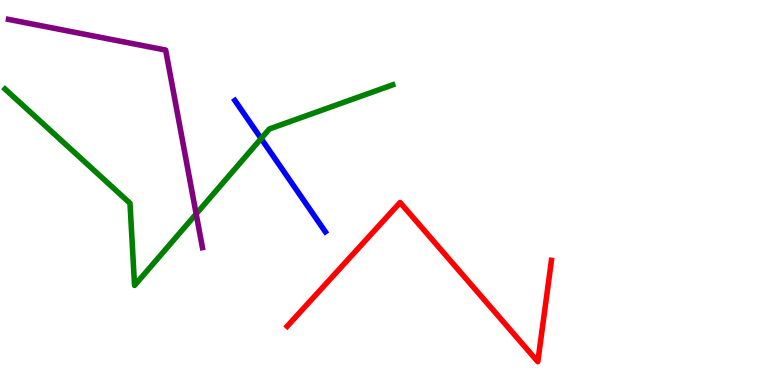[{'lines': ['blue', 'red'], 'intersections': []}, {'lines': ['green', 'red'], 'intersections': []}, {'lines': ['purple', 'red'], 'intersections': []}, {'lines': ['blue', 'green'], 'intersections': [{'x': 3.37, 'y': 6.4}]}, {'lines': ['blue', 'purple'], 'intersections': []}, {'lines': ['green', 'purple'], 'intersections': [{'x': 2.53, 'y': 4.44}]}]